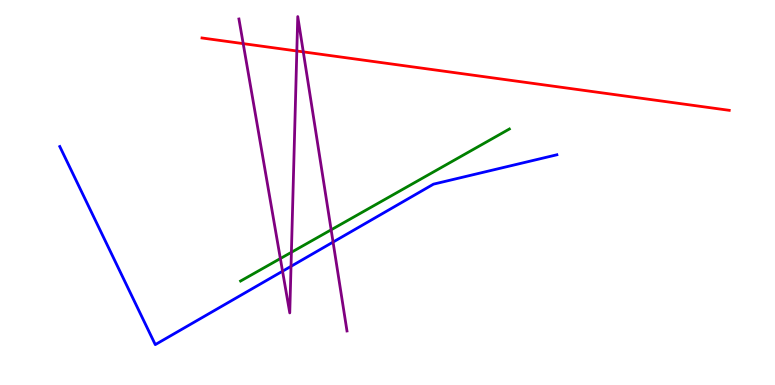[{'lines': ['blue', 'red'], 'intersections': []}, {'lines': ['green', 'red'], 'intersections': []}, {'lines': ['purple', 'red'], 'intersections': [{'x': 3.14, 'y': 8.87}, {'x': 3.83, 'y': 8.68}, {'x': 3.91, 'y': 8.65}]}, {'lines': ['blue', 'green'], 'intersections': []}, {'lines': ['blue', 'purple'], 'intersections': [{'x': 3.65, 'y': 2.96}, {'x': 3.76, 'y': 3.08}, {'x': 4.3, 'y': 3.71}]}, {'lines': ['green', 'purple'], 'intersections': [{'x': 3.62, 'y': 3.28}, {'x': 3.76, 'y': 3.45}, {'x': 4.27, 'y': 4.03}]}]